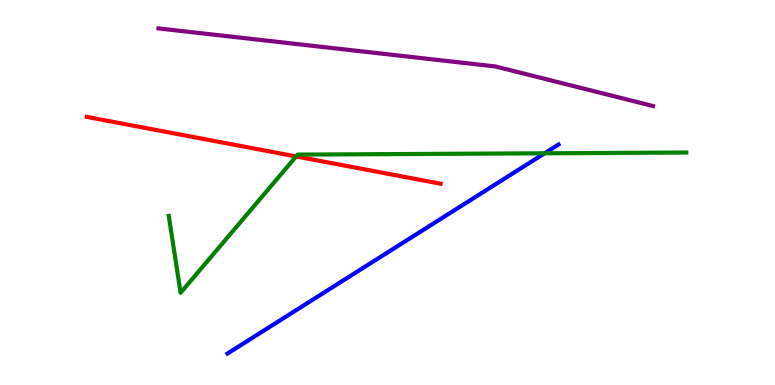[{'lines': ['blue', 'red'], 'intersections': []}, {'lines': ['green', 'red'], 'intersections': [{'x': 3.82, 'y': 5.94}]}, {'lines': ['purple', 'red'], 'intersections': []}, {'lines': ['blue', 'green'], 'intersections': [{'x': 7.03, 'y': 6.02}]}, {'lines': ['blue', 'purple'], 'intersections': []}, {'lines': ['green', 'purple'], 'intersections': []}]